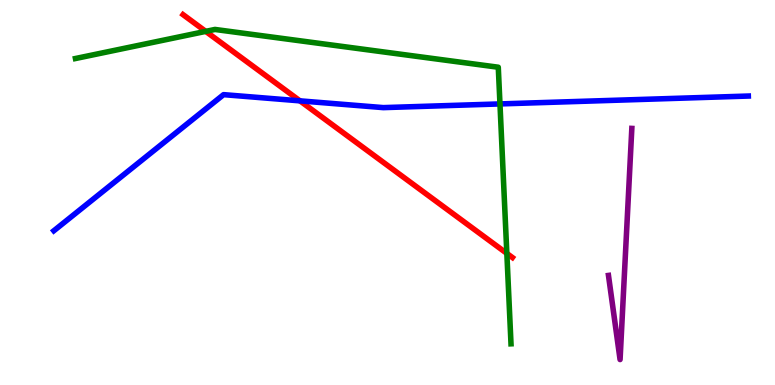[{'lines': ['blue', 'red'], 'intersections': [{'x': 3.87, 'y': 7.38}]}, {'lines': ['green', 'red'], 'intersections': [{'x': 2.65, 'y': 9.19}, {'x': 6.54, 'y': 3.42}]}, {'lines': ['purple', 'red'], 'intersections': []}, {'lines': ['blue', 'green'], 'intersections': [{'x': 6.45, 'y': 7.3}]}, {'lines': ['blue', 'purple'], 'intersections': []}, {'lines': ['green', 'purple'], 'intersections': []}]